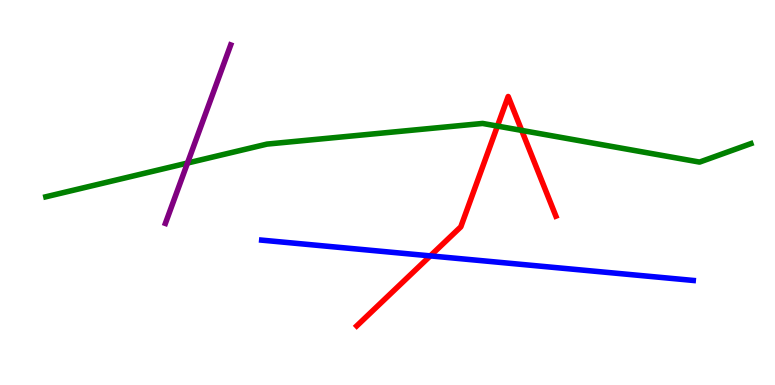[{'lines': ['blue', 'red'], 'intersections': [{'x': 5.55, 'y': 3.35}]}, {'lines': ['green', 'red'], 'intersections': [{'x': 6.42, 'y': 6.73}, {'x': 6.73, 'y': 6.61}]}, {'lines': ['purple', 'red'], 'intersections': []}, {'lines': ['blue', 'green'], 'intersections': []}, {'lines': ['blue', 'purple'], 'intersections': []}, {'lines': ['green', 'purple'], 'intersections': [{'x': 2.42, 'y': 5.77}]}]